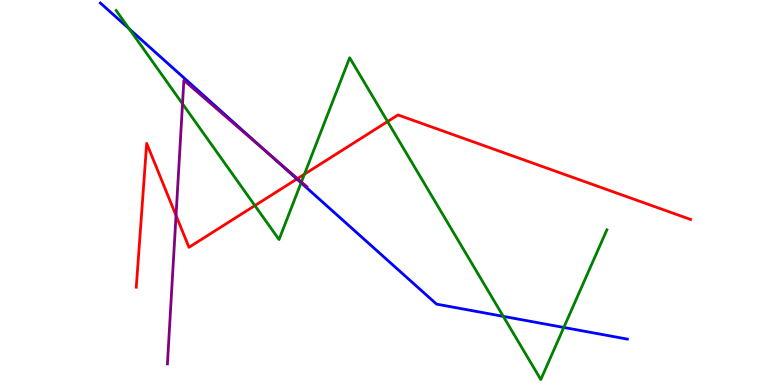[{'lines': ['blue', 'red'], 'intersections': [{'x': 3.83, 'y': 5.35}]}, {'lines': ['green', 'red'], 'intersections': [{'x': 3.29, 'y': 4.66}, {'x': 3.93, 'y': 5.48}, {'x': 5.0, 'y': 6.84}]}, {'lines': ['purple', 'red'], 'intersections': [{'x': 2.27, 'y': 4.4}, {'x': 3.84, 'y': 5.36}]}, {'lines': ['blue', 'green'], 'intersections': [{'x': 1.67, 'y': 9.25}, {'x': 3.89, 'y': 5.25}, {'x': 6.49, 'y': 1.78}, {'x': 7.27, 'y': 1.49}]}, {'lines': ['blue', 'purple'], 'intersections': [{'x': 3.44, 'y': 6.06}]}, {'lines': ['green', 'purple'], 'intersections': [{'x': 2.36, 'y': 7.3}, {'x': 3.89, 'y': 5.27}]}]